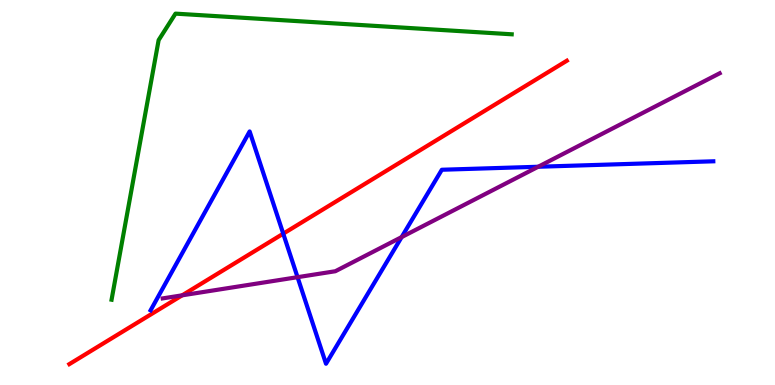[{'lines': ['blue', 'red'], 'intersections': [{'x': 3.65, 'y': 3.93}]}, {'lines': ['green', 'red'], 'intersections': []}, {'lines': ['purple', 'red'], 'intersections': [{'x': 2.35, 'y': 2.33}]}, {'lines': ['blue', 'green'], 'intersections': []}, {'lines': ['blue', 'purple'], 'intersections': [{'x': 3.84, 'y': 2.8}, {'x': 5.18, 'y': 3.84}, {'x': 6.94, 'y': 5.67}]}, {'lines': ['green', 'purple'], 'intersections': []}]